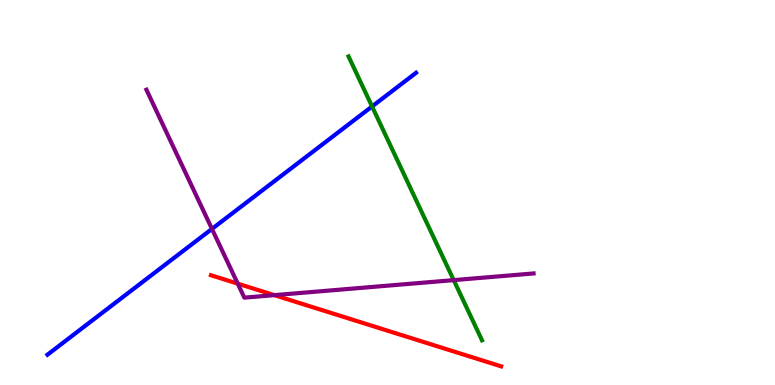[{'lines': ['blue', 'red'], 'intersections': []}, {'lines': ['green', 'red'], 'intersections': []}, {'lines': ['purple', 'red'], 'intersections': [{'x': 3.07, 'y': 2.63}, {'x': 3.54, 'y': 2.33}]}, {'lines': ['blue', 'green'], 'intersections': [{'x': 4.8, 'y': 7.23}]}, {'lines': ['blue', 'purple'], 'intersections': [{'x': 2.73, 'y': 4.05}]}, {'lines': ['green', 'purple'], 'intersections': [{'x': 5.85, 'y': 2.72}]}]